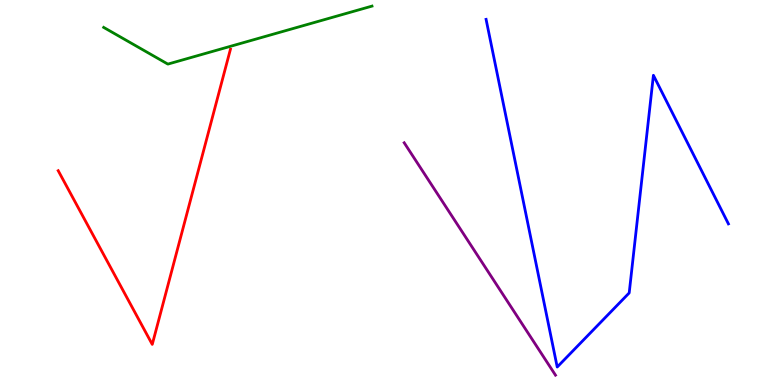[{'lines': ['blue', 'red'], 'intersections': []}, {'lines': ['green', 'red'], 'intersections': []}, {'lines': ['purple', 'red'], 'intersections': []}, {'lines': ['blue', 'green'], 'intersections': []}, {'lines': ['blue', 'purple'], 'intersections': []}, {'lines': ['green', 'purple'], 'intersections': []}]